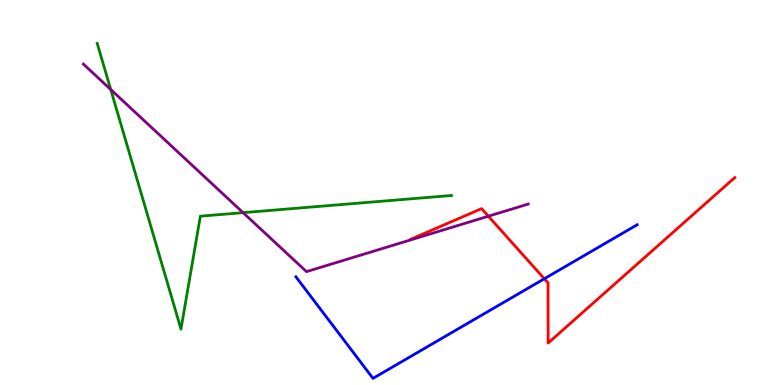[{'lines': ['blue', 'red'], 'intersections': [{'x': 7.02, 'y': 2.76}]}, {'lines': ['green', 'red'], 'intersections': []}, {'lines': ['purple', 'red'], 'intersections': [{'x': 6.3, 'y': 4.38}]}, {'lines': ['blue', 'green'], 'intersections': []}, {'lines': ['blue', 'purple'], 'intersections': []}, {'lines': ['green', 'purple'], 'intersections': [{'x': 1.43, 'y': 7.67}, {'x': 3.14, 'y': 4.48}]}]